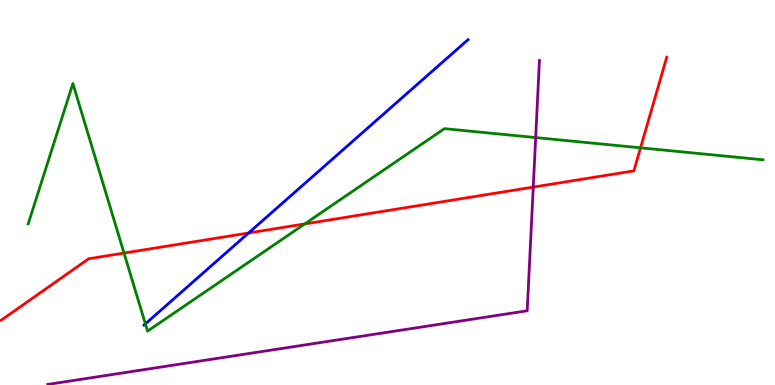[{'lines': ['blue', 'red'], 'intersections': [{'x': 3.21, 'y': 3.95}]}, {'lines': ['green', 'red'], 'intersections': [{'x': 1.6, 'y': 3.43}, {'x': 3.93, 'y': 4.18}, {'x': 8.26, 'y': 6.16}]}, {'lines': ['purple', 'red'], 'intersections': [{'x': 6.88, 'y': 5.14}]}, {'lines': ['blue', 'green'], 'intersections': [{'x': 1.88, 'y': 1.59}]}, {'lines': ['blue', 'purple'], 'intersections': []}, {'lines': ['green', 'purple'], 'intersections': [{'x': 6.91, 'y': 6.43}]}]